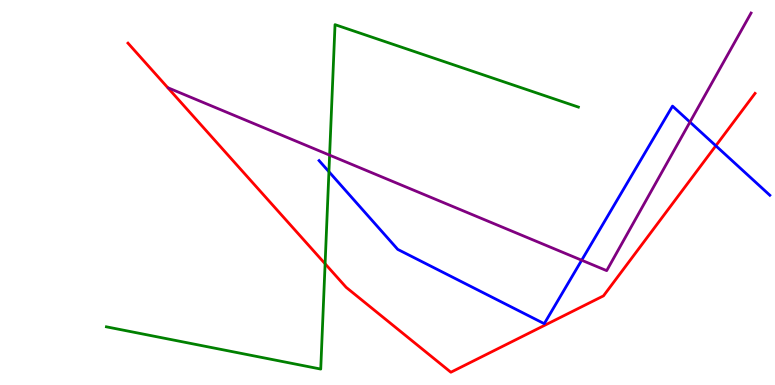[{'lines': ['blue', 'red'], 'intersections': [{'x': 9.24, 'y': 6.21}]}, {'lines': ['green', 'red'], 'intersections': [{'x': 4.19, 'y': 3.15}]}, {'lines': ['purple', 'red'], 'intersections': []}, {'lines': ['blue', 'green'], 'intersections': [{'x': 4.24, 'y': 5.54}]}, {'lines': ['blue', 'purple'], 'intersections': [{'x': 7.51, 'y': 3.24}, {'x': 8.9, 'y': 6.83}]}, {'lines': ['green', 'purple'], 'intersections': [{'x': 4.25, 'y': 5.97}]}]